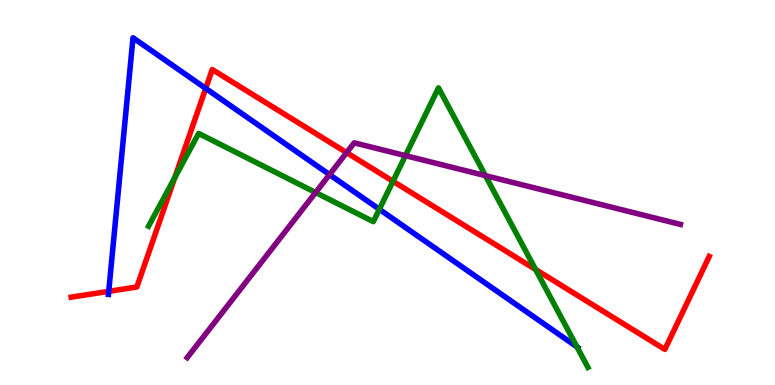[{'lines': ['blue', 'red'], 'intersections': [{'x': 1.4, 'y': 2.43}, {'x': 2.65, 'y': 7.7}]}, {'lines': ['green', 'red'], 'intersections': [{'x': 2.25, 'y': 5.39}, {'x': 5.07, 'y': 5.29}, {'x': 6.91, 'y': 3.0}]}, {'lines': ['purple', 'red'], 'intersections': [{'x': 4.47, 'y': 6.04}]}, {'lines': ['blue', 'green'], 'intersections': [{'x': 4.89, 'y': 4.56}, {'x': 7.44, 'y': 0.991}]}, {'lines': ['blue', 'purple'], 'intersections': [{'x': 4.25, 'y': 5.46}]}, {'lines': ['green', 'purple'], 'intersections': [{'x': 4.07, 'y': 5.0}, {'x': 5.23, 'y': 5.96}, {'x': 6.26, 'y': 5.44}]}]